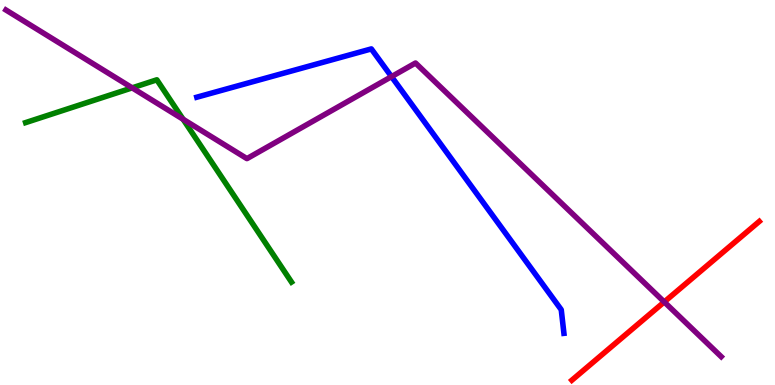[{'lines': ['blue', 'red'], 'intersections': []}, {'lines': ['green', 'red'], 'intersections': []}, {'lines': ['purple', 'red'], 'intersections': [{'x': 8.57, 'y': 2.16}]}, {'lines': ['blue', 'green'], 'intersections': []}, {'lines': ['blue', 'purple'], 'intersections': [{'x': 5.05, 'y': 8.01}]}, {'lines': ['green', 'purple'], 'intersections': [{'x': 1.71, 'y': 7.72}, {'x': 2.36, 'y': 6.9}]}]